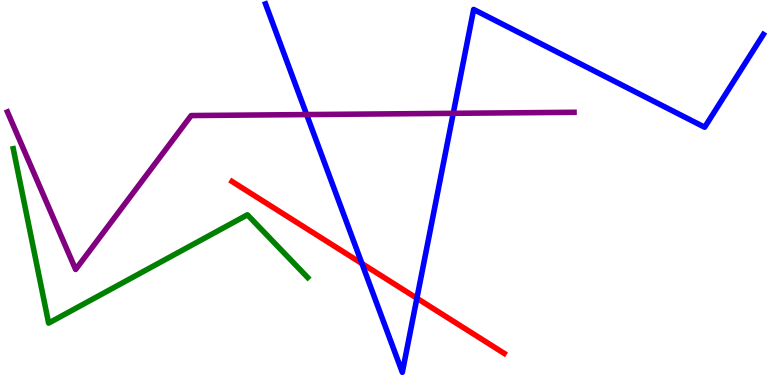[{'lines': ['blue', 'red'], 'intersections': [{'x': 4.67, 'y': 3.15}, {'x': 5.38, 'y': 2.25}]}, {'lines': ['green', 'red'], 'intersections': []}, {'lines': ['purple', 'red'], 'intersections': []}, {'lines': ['blue', 'green'], 'intersections': []}, {'lines': ['blue', 'purple'], 'intersections': [{'x': 3.96, 'y': 7.02}, {'x': 5.85, 'y': 7.06}]}, {'lines': ['green', 'purple'], 'intersections': []}]